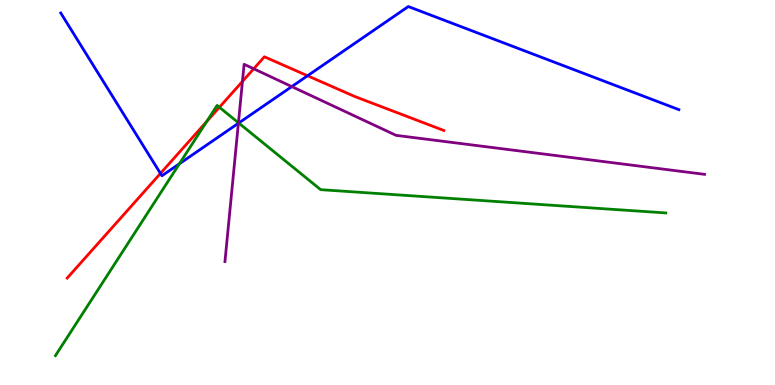[{'lines': ['blue', 'red'], 'intersections': [{'x': 2.07, 'y': 5.5}, {'x': 3.97, 'y': 8.03}]}, {'lines': ['green', 'red'], 'intersections': [{'x': 2.67, 'y': 6.84}, {'x': 2.83, 'y': 7.21}]}, {'lines': ['purple', 'red'], 'intersections': [{'x': 3.13, 'y': 7.89}, {'x': 3.27, 'y': 8.21}]}, {'lines': ['blue', 'green'], 'intersections': [{'x': 2.31, 'y': 5.75}, {'x': 3.08, 'y': 6.8}]}, {'lines': ['blue', 'purple'], 'intersections': [{'x': 3.08, 'y': 6.8}, {'x': 3.76, 'y': 7.75}]}, {'lines': ['green', 'purple'], 'intersections': [{'x': 3.08, 'y': 6.81}]}]